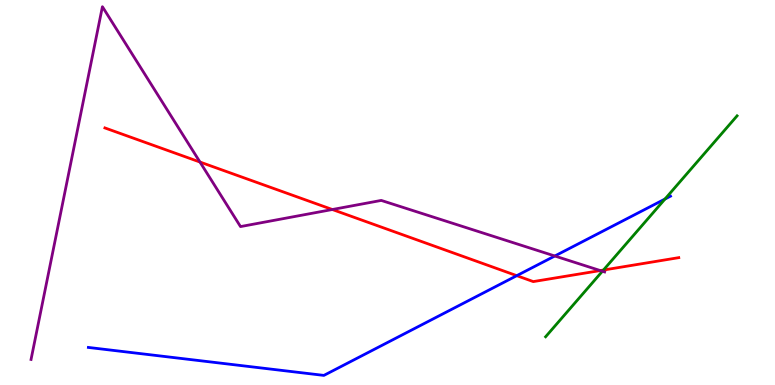[{'lines': ['blue', 'red'], 'intersections': [{'x': 6.67, 'y': 2.84}]}, {'lines': ['green', 'red'], 'intersections': [{'x': 7.79, 'y': 2.99}]}, {'lines': ['purple', 'red'], 'intersections': [{'x': 2.58, 'y': 5.79}, {'x': 4.29, 'y': 4.56}, {'x': 7.75, 'y': 2.97}]}, {'lines': ['blue', 'green'], 'intersections': [{'x': 8.58, 'y': 4.83}]}, {'lines': ['blue', 'purple'], 'intersections': [{'x': 7.16, 'y': 3.35}]}, {'lines': ['green', 'purple'], 'intersections': [{'x': 7.77, 'y': 2.95}]}]